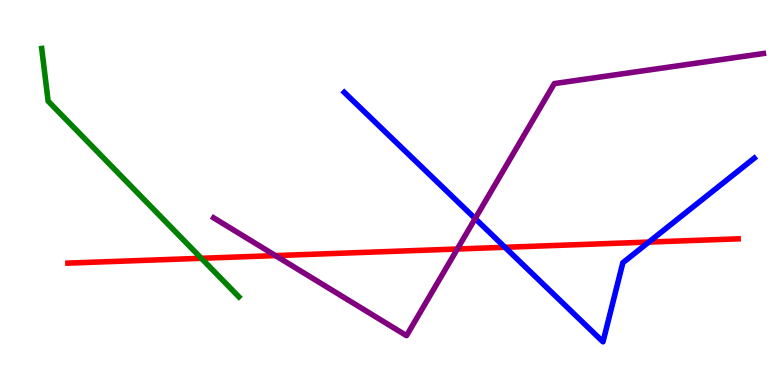[{'lines': ['blue', 'red'], 'intersections': [{'x': 6.52, 'y': 3.58}, {'x': 8.37, 'y': 3.71}]}, {'lines': ['green', 'red'], 'intersections': [{'x': 2.6, 'y': 3.29}]}, {'lines': ['purple', 'red'], 'intersections': [{'x': 3.55, 'y': 3.36}, {'x': 5.9, 'y': 3.53}]}, {'lines': ['blue', 'green'], 'intersections': []}, {'lines': ['blue', 'purple'], 'intersections': [{'x': 6.13, 'y': 4.32}]}, {'lines': ['green', 'purple'], 'intersections': []}]